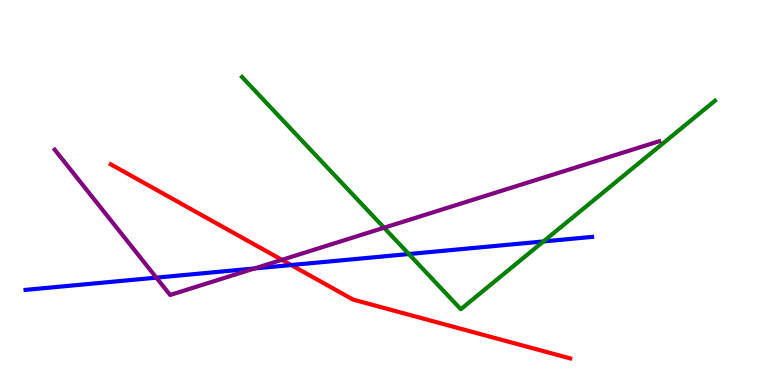[{'lines': ['blue', 'red'], 'intersections': [{'x': 3.76, 'y': 3.12}]}, {'lines': ['green', 'red'], 'intersections': []}, {'lines': ['purple', 'red'], 'intersections': [{'x': 3.64, 'y': 3.25}]}, {'lines': ['blue', 'green'], 'intersections': [{'x': 5.28, 'y': 3.4}, {'x': 7.01, 'y': 3.73}]}, {'lines': ['blue', 'purple'], 'intersections': [{'x': 2.02, 'y': 2.79}, {'x': 3.28, 'y': 3.03}]}, {'lines': ['green', 'purple'], 'intersections': [{'x': 4.96, 'y': 4.08}]}]